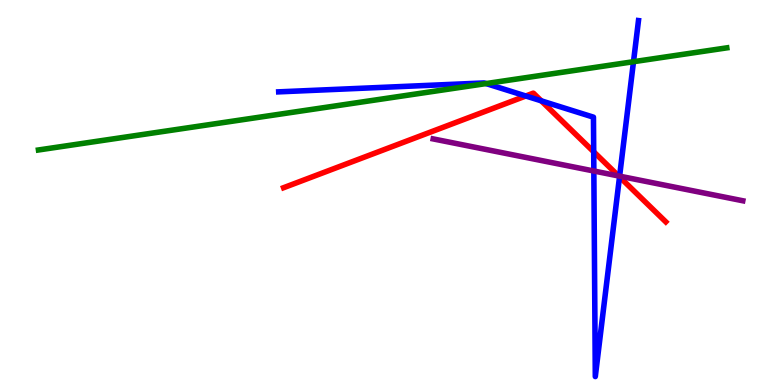[{'lines': ['blue', 'red'], 'intersections': [{'x': 6.78, 'y': 7.51}, {'x': 6.98, 'y': 7.38}, {'x': 7.66, 'y': 6.06}, {'x': 7.99, 'y': 5.41}]}, {'lines': ['green', 'red'], 'intersections': []}, {'lines': ['purple', 'red'], 'intersections': [{'x': 7.98, 'y': 5.43}]}, {'lines': ['blue', 'green'], 'intersections': [{'x': 6.27, 'y': 7.83}, {'x': 8.17, 'y': 8.4}]}, {'lines': ['blue', 'purple'], 'intersections': [{'x': 7.66, 'y': 5.56}, {'x': 8.0, 'y': 5.42}]}, {'lines': ['green', 'purple'], 'intersections': []}]